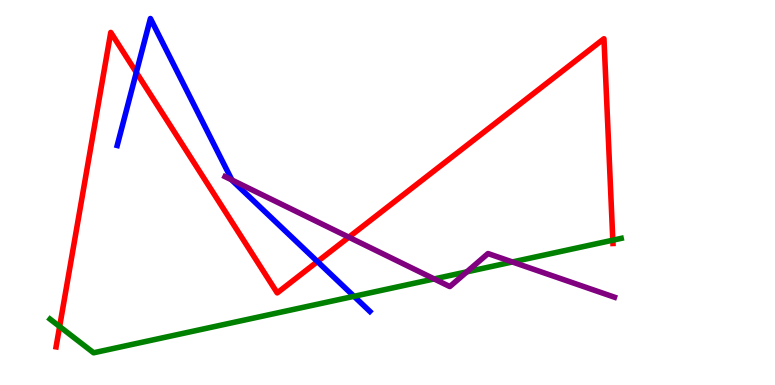[{'lines': ['blue', 'red'], 'intersections': [{'x': 1.76, 'y': 8.12}, {'x': 4.1, 'y': 3.21}]}, {'lines': ['green', 'red'], 'intersections': [{'x': 0.769, 'y': 1.52}, {'x': 7.91, 'y': 3.76}]}, {'lines': ['purple', 'red'], 'intersections': [{'x': 4.5, 'y': 3.84}]}, {'lines': ['blue', 'green'], 'intersections': [{'x': 4.57, 'y': 2.3}]}, {'lines': ['blue', 'purple'], 'intersections': [{'x': 2.99, 'y': 5.32}]}, {'lines': ['green', 'purple'], 'intersections': [{'x': 5.6, 'y': 2.76}, {'x': 6.02, 'y': 2.94}, {'x': 6.61, 'y': 3.2}]}]